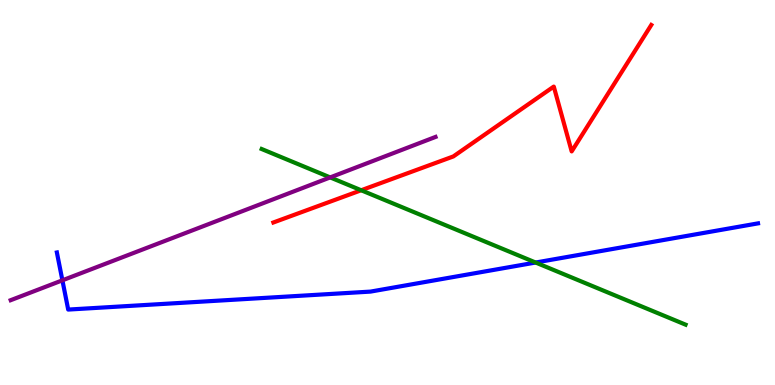[{'lines': ['blue', 'red'], 'intersections': []}, {'lines': ['green', 'red'], 'intersections': [{'x': 4.66, 'y': 5.06}]}, {'lines': ['purple', 'red'], 'intersections': []}, {'lines': ['blue', 'green'], 'intersections': [{'x': 6.91, 'y': 3.18}]}, {'lines': ['blue', 'purple'], 'intersections': [{'x': 0.805, 'y': 2.72}]}, {'lines': ['green', 'purple'], 'intersections': [{'x': 4.26, 'y': 5.39}]}]